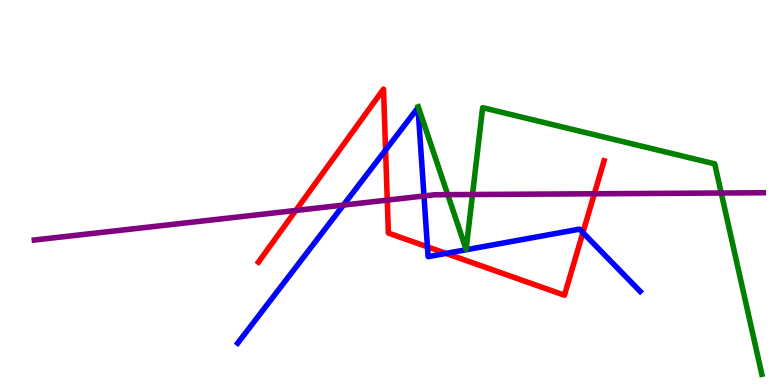[{'lines': ['blue', 'red'], 'intersections': [{'x': 4.98, 'y': 6.1}, {'x': 5.52, 'y': 3.59}, {'x': 5.75, 'y': 3.42}, {'x': 7.52, 'y': 3.96}]}, {'lines': ['green', 'red'], 'intersections': []}, {'lines': ['purple', 'red'], 'intersections': [{'x': 3.82, 'y': 4.53}, {'x': 5.0, 'y': 4.8}, {'x': 7.67, 'y': 4.97}]}, {'lines': ['blue', 'green'], 'intersections': []}, {'lines': ['blue', 'purple'], 'intersections': [{'x': 4.43, 'y': 4.67}, {'x': 5.47, 'y': 4.91}]}, {'lines': ['green', 'purple'], 'intersections': [{'x': 5.78, 'y': 4.94}, {'x': 6.1, 'y': 4.95}, {'x': 9.31, 'y': 4.99}]}]